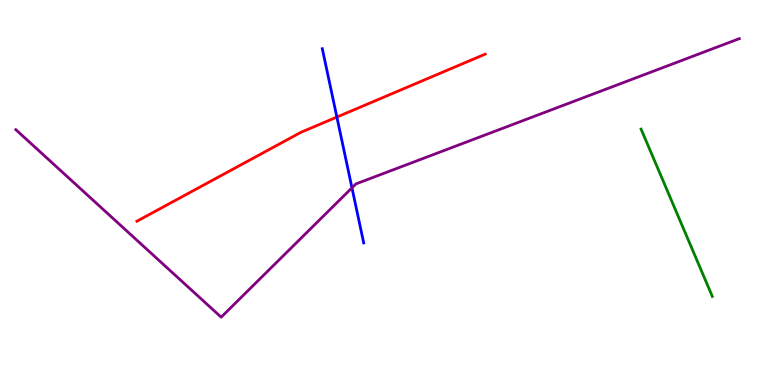[{'lines': ['blue', 'red'], 'intersections': [{'x': 4.35, 'y': 6.96}]}, {'lines': ['green', 'red'], 'intersections': []}, {'lines': ['purple', 'red'], 'intersections': []}, {'lines': ['blue', 'green'], 'intersections': []}, {'lines': ['blue', 'purple'], 'intersections': [{'x': 4.54, 'y': 5.12}]}, {'lines': ['green', 'purple'], 'intersections': []}]